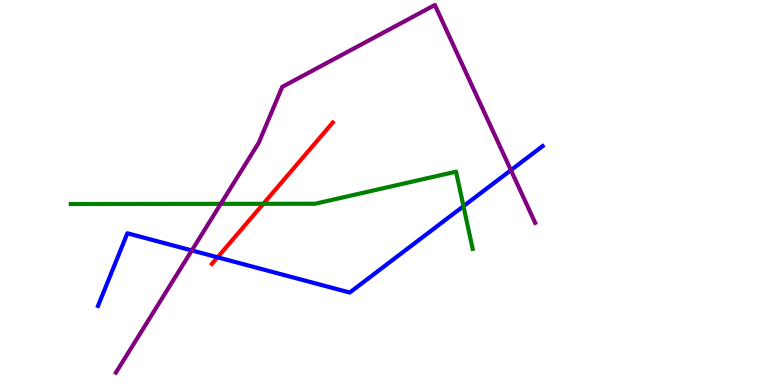[{'lines': ['blue', 'red'], 'intersections': [{'x': 2.81, 'y': 3.32}]}, {'lines': ['green', 'red'], 'intersections': [{'x': 3.4, 'y': 4.71}]}, {'lines': ['purple', 'red'], 'intersections': []}, {'lines': ['blue', 'green'], 'intersections': [{'x': 5.98, 'y': 4.64}]}, {'lines': ['blue', 'purple'], 'intersections': [{'x': 2.48, 'y': 3.49}, {'x': 6.59, 'y': 5.58}]}, {'lines': ['green', 'purple'], 'intersections': [{'x': 2.85, 'y': 4.71}]}]